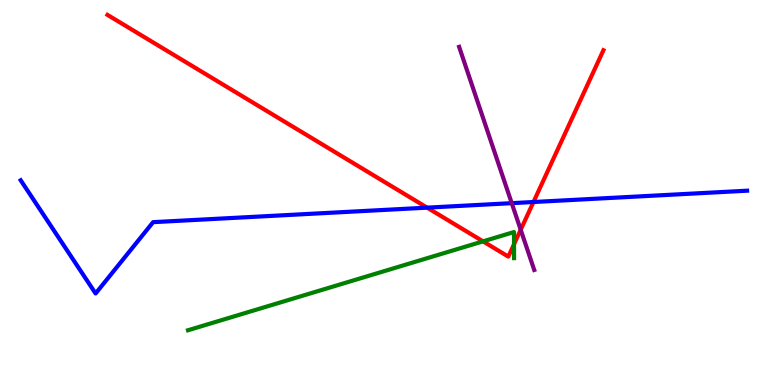[{'lines': ['blue', 'red'], 'intersections': [{'x': 5.51, 'y': 4.61}, {'x': 6.88, 'y': 4.75}]}, {'lines': ['green', 'red'], 'intersections': [{'x': 6.23, 'y': 3.73}, {'x': 6.63, 'y': 3.66}]}, {'lines': ['purple', 'red'], 'intersections': [{'x': 6.72, 'y': 4.03}]}, {'lines': ['blue', 'green'], 'intersections': []}, {'lines': ['blue', 'purple'], 'intersections': [{'x': 6.6, 'y': 4.72}]}, {'lines': ['green', 'purple'], 'intersections': []}]